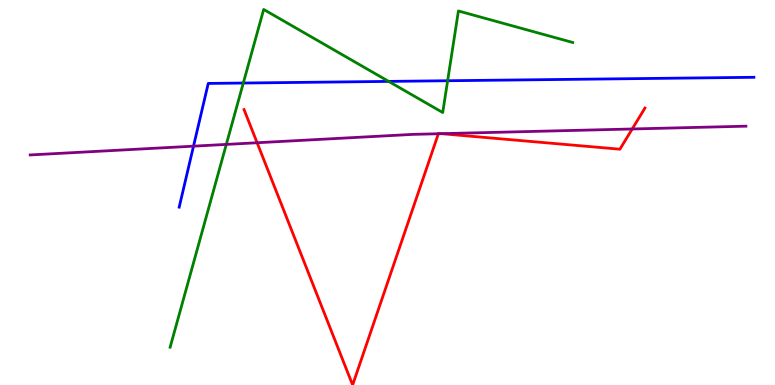[{'lines': ['blue', 'red'], 'intersections': []}, {'lines': ['green', 'red'], 'intersections': []}, {'lines': ['purple', 'red'], 'intersections': [{'x': 3.32, 'y': 6.29}, {'x': 5.66, 'y': 6.53}, {'x': 5.7, 'y': 6.53}, {'x': 8.16, 'y': 6.65}]}, {'lines': ['blue', 'green'], 'intersections': [{'x': 3.14, 'y': 7.84}, {'x': 5.01, 'y': 7.89}, {'x': 5.78, 'y': 7.9}]}, {'lines': ['blue', 'purple'], 'intersections': [{'x': 2.5, 'y': 6.2}]}, {'lines': ['green', 'purple'], 'intersections': [{'x': 2.92, 'y': 6.25}]}]